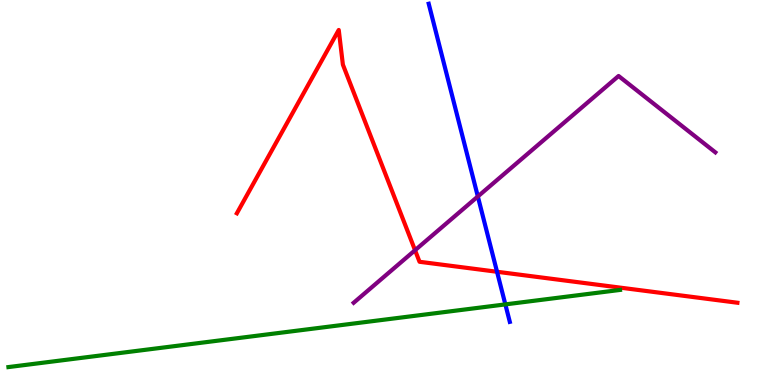[{'lines': ['blue', 'red'], 'intersections': [{'x': 6.41, 'y': 2.94}]}, {'lines': ['green', 'red'], 'intersections': []}, {'lines': ['purple', 'red'], 'intersections': [{'x': 5.36, 'y': 3.5}]}, {'lines': ['blue', 'green'], 'intersections': [{'x': 6.52, 'y': 2.09}]}, {'lines': ['blue', 'purple'], 'intersections': [{'x': 6.17, 'y': 4.9}]}, {'lines': ['green', 'purple'], 'intersections': []}]